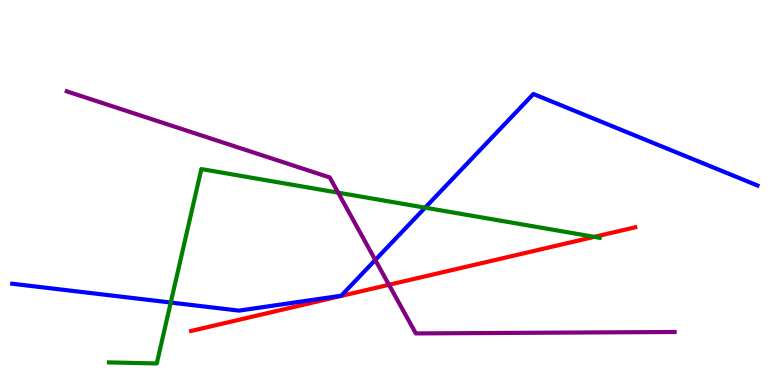[{'lines': ['blue', 'red'], 'intersections': []}, {'lines': ['green', 'red'], 'intersections': [{'x': 7.67, 'y': 3.85}]}, {'lines': ['purple', 'red'], 'intersections': [{'x': 5.02, 'y': 2.6}]}, {'lines': ['blue', 'green'], 'intersections': [{'x': 2.2, 'y': 2.14}, {'x': 5.49, 'y': 4.61}]}, {'lines': ['blue', 'purple'], 'intersections': [{'x': 4.84, 'y': 3.25}]}, {'lines': ['green', 'purple'], 'intersections': [{'x': 4.36, 'y': 5.0}]}]